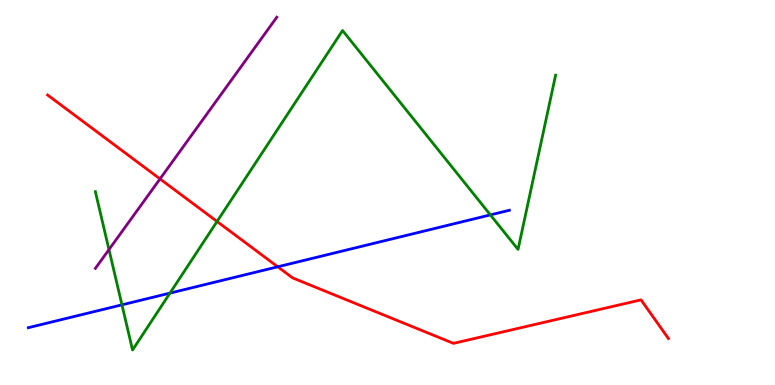[{'lines': ['blue', 'red'], 'intersections': [{'x': 3.58, 'y': 3.07}]}, {'lines': ['green', 'red'], 'intersections': [{'x': 2.8, 'y': 4.25}]}, {'lines': ['purple', 'red'], 'intersections': [{'x': 2.06, 'y': 5.35}]}, {'lines': ['blue', 'green'], 'intersections': [{'x': 1.57, 'y': 2.08}, {'x': 2.19, 'y': 2.39}, {'x': 6.33, 'y': 4.42}]}, {'lines': ['blue', 'purple'], 'intersections': []}, {'lines': ['green', 'purple'], 'intersections': [{'x': 1.41, 'y': 3.52}]}]